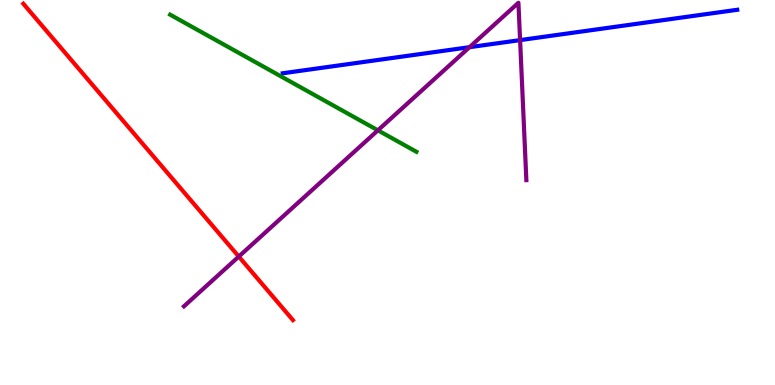[{'lines': ['blue', 'red'], 'intersections': []}, {'lines': ['green', 'red'], 'intersections': []}, {'lines': ['purple', 'red'], 'intersections': [{'x': 3.08, 'y': 3.34}]}, {'lines': ['blue', 'green'], 'intersections': []}, {'lines': ['blue', 'purple'], 'intersections': [{'x': 6.06, 'y': 8.77}, {'x': 6.71, 'y': 8.96}]}, {'lines': ['green', 'purple'], 'intersections': [{'x': 4.88, 'y': 6.61}]}]